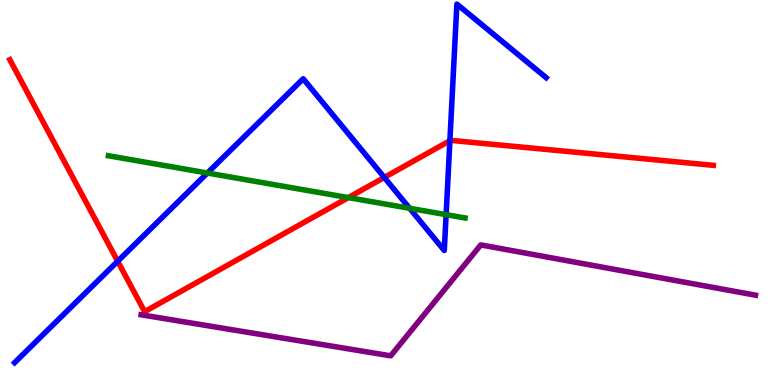[{'lines': ['blue', 'red'], 'intersections': [{'x': 1.52, 'y': 3.21}, {'x': 4.96, 'y': 5.39}, {'x': 5.81, 'y': 6.35}]}, {'lines': ['green', 'red'], 'intersections': [{'x': 4.49, 'y': 4.87}]}, {'lines': ['purple', 'red'], 'intersections': []}, {'lines': ['blue', 'green'], 'intersections': [{'x': 2.68, 'y': 5.51}, {'x': 5.29, 'y': 4.59}, {'x': 5.76, 'y': 4.42}]}, {'lines': ['blue', 'purple'], 'intersections': []}, {'lines': ['green', 'purple'], 'intersections': []}]